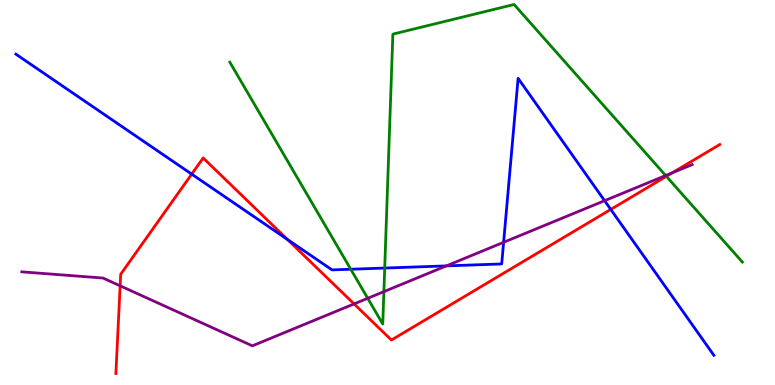[{'lines': ['blue', 'red'], 'intersections': [{'x': 2.47, 'y': 5.48}, {'x': 3.71, 'y': 3.78}, {'x': 7.88, 'y': 4.56}]}, {'lines': ['green', 'red'], 'intersections': [{'x': 8.6, 'y': 5.42}]}, {'lines': ['purple', 'red'], 'intersections': [{'x': 1.55, 'y': 2.58}, {'x': 4.57, 'y': 2.11}, {'x': 8.67, 'y': 5.51}]}, {'lines': ['blue', 'green'], 'intersections': [{'x': 4.53, 'y': 3.01}, {'x': 4.96, 'y': 3.04}]}, {'lines': ['blue', 'purple'], 'intersections': [{'x': 5.76, 'y': 3.09}, {'x': 6.5, 'y': 3.71}, {'x': 7.8, 'y': 4.79}]}, {'lines': ['green', 'purple'], 'intersections': [{'x': 4.74, 'y': 2.25}, {'x': 4.95, 'y': 2.42}, {'x': 8.59, 'y': 5.44}]}]